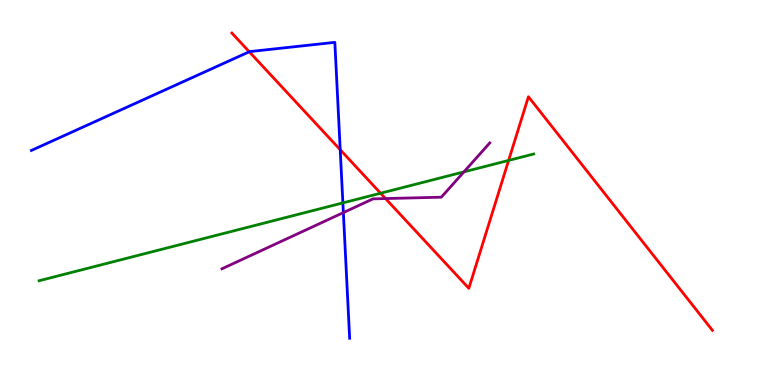[{'lines': ['blue', 'red'], 'intersections': [{'x': 3.22, 'y': 8.66}, {'x': 4.39, 'y': 6.11}]}, {'lines': ['green', 'red'], 'intersections': [{'x': 4.91, 'y': 4.98}, {'x': 6.56, 'y': 5.83}]}, {'lines': ['purple', 'red'], 'intersections': [{'x': 4.97, 'y': 4.84}]}, {'lines': ['blue', 'green'], 'intersections': [{'x': 4.42, 'y': 4.73}]}, {'lines': ['blue', 'purple'], 'intersections': [{'x': 4.43, 'y': 4.48}]}, {'lines': ['green', 'purple'], 'intersections': [{'x': 5.99, 'y': 5.54}]}]